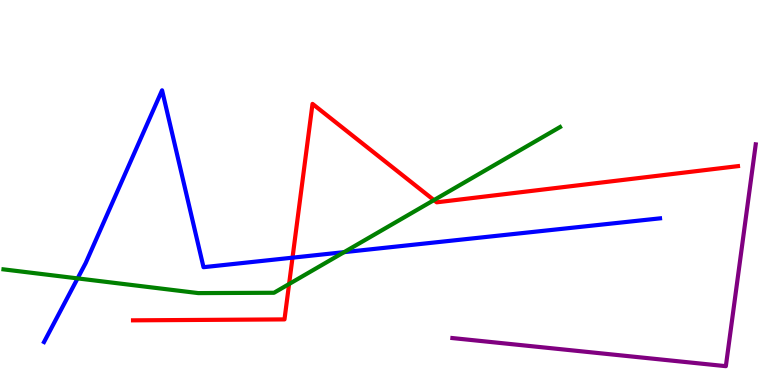[{'lines': ['blue', 'red'], 'intersections': [{'x': 3.77, 'y': 3.31}]}, {'lines': ['green', 'red'], 'intersections': [{'x': 3.73, 'y': 2.62}, {'x': 5.6, 'y': 4.8}]}, {'lines': ['purple', 'red'], 'intersections': []}, {'lines': ['blue', 'green'], 'intersections': [{'x': 1.0, 'y': 2.77}, {'x': 4.44, 'y': 3.45}]}, {'lines': ['blue', 'purple'], 'intersections': []}, {'lines': ['green', 'purple'], 'intersections': []}]